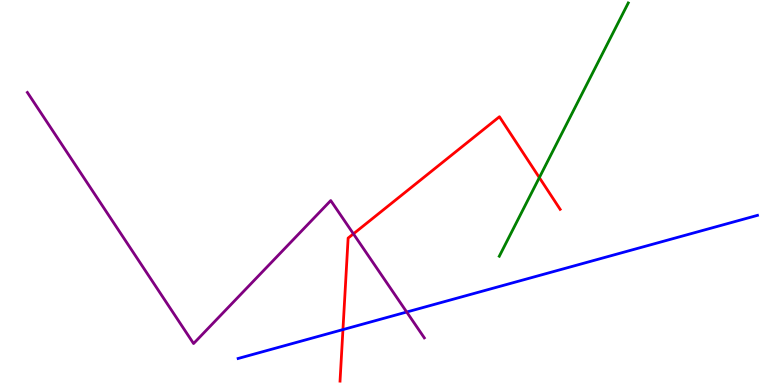[{'lines': ['blue', 'red'], 'intersections': [{'x': 4.43, 'y': 1.44}]}, {'lines': ['green', 'red'], 'intersections': [{'x': 6.96, 'y': 5.39}]}, {'lines': ['purple', 'red'], 'intersections': [{'x': 4.56, 'y': 3.93}]}, {'lines': ['blue', 'green'], 'intersections': []}, {'lines': ['blue', 'purple'], 'intersections': [{'x': 5.25, 'y': 1.9}]}, {'lines': ['green', 'purple'], 'intersections': []}]